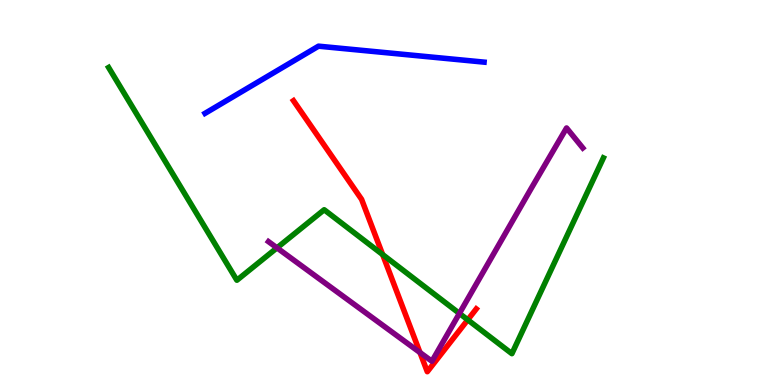[{'lines': ['blue', 'red'], 'intersections': []}, {'lines': ['green', 'red'], 'intersections': [{'x': 4.94, 'y': 3.39}, {'x': 6.04, 'y': 1.69}]}, {'lines': ['purple', 'red'], 'intersections': [{'x': 5.42, 'y': 0.843}]}, {'lines': ['blue', 'green'], 'intersections': []}, {'lines': ['blue', 'purple'], 'intersections': []}, {'lines': ['green', 'purple'], 'intersections': [{'x': 3.57, 'y': 3.56}, {'x': 5.93, 'y': 1.86}]}]